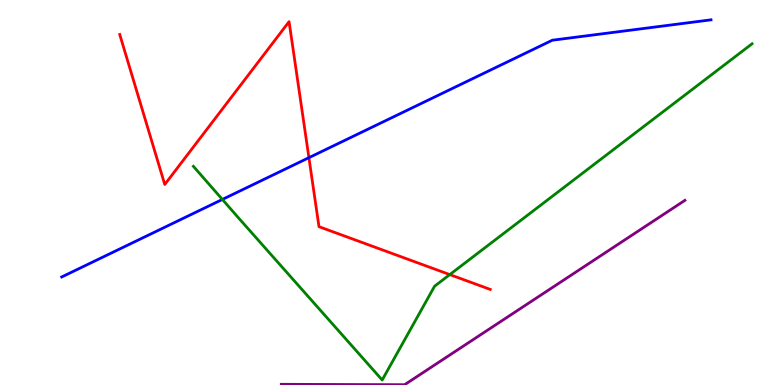[{'lines': ['blue', 'red'], 'intersections': [{'x': 3.99, 'y': 5.9}]}, {'lines': ['green', 'red'], 'intersections': [{'x': 5.8, 'y': 2.87}]}, {'lines': ['purple', 'red'], 'intersections': []}, {'lines': ['blue', 'green'], 'intersections': [{'x': 2.87, 'y': 4.82}]}, {'lines': ['blue', 'purple'], 'intersections': []}, {'lines': ['green', 'purple'], 'intersections': []}]